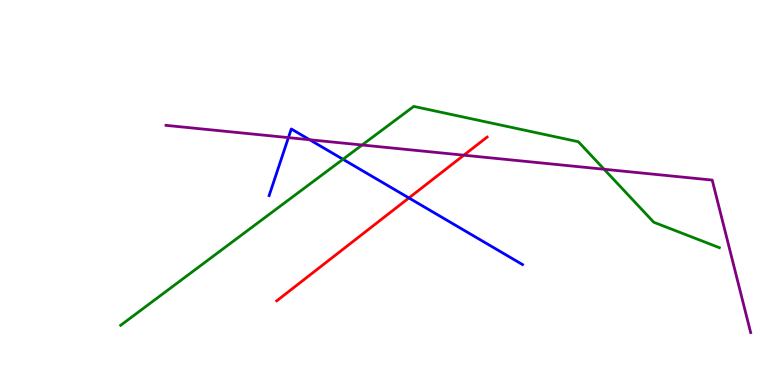[{'lines': ['blue', 'red'], 'intersections': [{'x': 5.28, 'y': 4.86}]}, {'lines': ['green', 'red'], 'intersections': []}, {'lines': ['purple', 'red'], 'intersections': [{'x': 5.98, 'y': 5.97}]}, {'lines': ['blue', 'green'], 'intersections': [{'x': 4.43, 'y': 5.86}]}, {'lines': ['blue', 'purple'], 'intersections': [{'x': 3.72, 'y': 6.43}, {'x': 4.0, 'y': 6.37}]}, {'lines': ['green', 'purple'], 'intersections': [{'x': 4.67, 'y': 6.23}, {'x': 7.8, 'y': 5.6}]}]